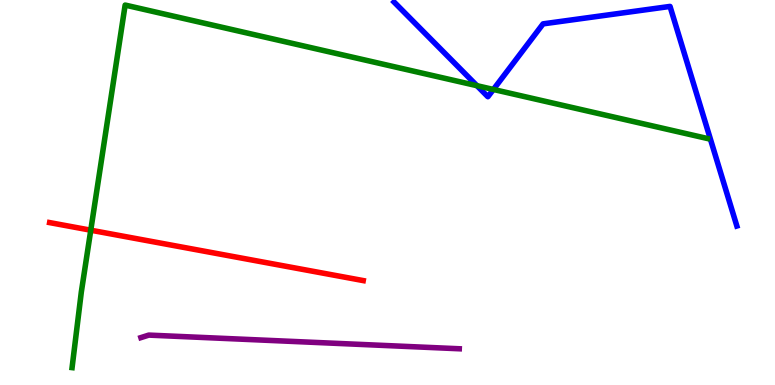[{'lines': ['blue', 'red'], 'intersections': []}, {'lines': ['green', 'red'], 'intersections': [{'x': 1.17, 'y': 4.02}]}, {'lines': ['purple', 'red'], 'intersections': []}, {'lines': ['blue', 'green'], 'intersections': [{'x': 6.15, 'y': 7.77}, {'x': 6.37, 'y': 7.68}]}, {'lines': ['blue', 'purple'], 'intersections': []}, {'lines': ['green', 'purple'], 'intersections': []}]